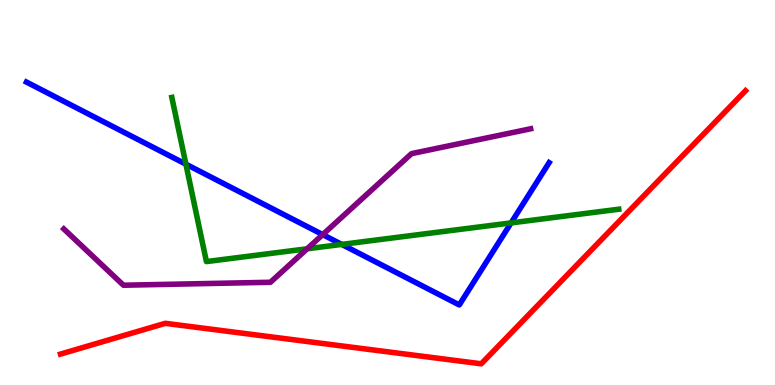[{'lines': ['blue', 'red'], 'intersections': []}, {'lines': ['green', 'red'], 'intersections': []}, {'lines': ['purple', 'red'], 'intersections': []}, {'lines': ['blue', 'green'], 'intersections': [{'x': 2.4, 'y': 5.74}, {'x': 4.41, 'y': 3.65}, {'x': 6.59, 'y': 4.21}]}, {'lines': ['blue', 'purple'], 'intersections': [{'x': 4.16, 'y': 3.91}]}, {'lines': ['green', 'purple'], 'intersections': [{'x': 3.96, 'y': 3.54}]}]